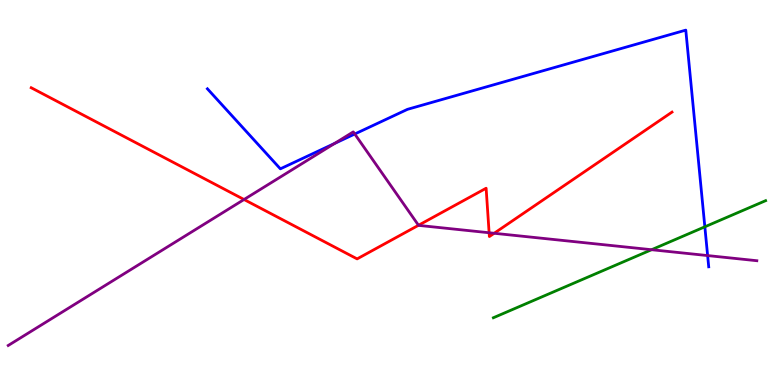[{'lines': ['blue', 'red'], 'intersections': []}, {'lines': ['green', 'red'], 'intersections': []}, {'lines': ['purple', 'red'], 'intersections': [{'x': 3.15, 'y': 4.82}, {'x': 5.4, 'y': 4.15}, {'x': 6.31, 'y': 3.95}, {'x': 6.38, 'y': 3.94}]}, {'lines': ['blue', 'green'], 'intersections': [{'x': 9.09, 'y': 4.11}]}, {'lines': ['blue', 'purple'], 'intersections': [{'x': 4.32, 'y': 6.27}, {'x': 4.58, 'y': 6.52}, {'x': 9.13, 'y': 3.36}]}, {'lines': ['green', 'purple'], 'intersections': [{'x': 8.41, 'y': 3.51}]}]